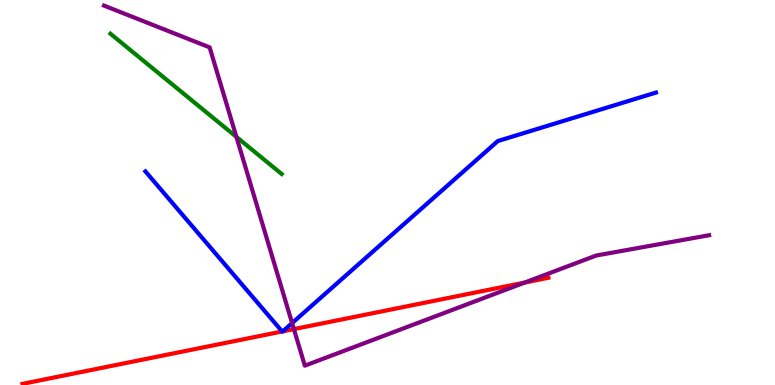[{'lines': ['blue', 'red'], 'intersections': [{'x': 3.64, 'y': 1.39}, {'x': 3.65, 'y': 1.39}]}, {'lines': ['green', 'red'], 'intersections': []}, {'lines': ['purple', 'red'], 'intersections': [{'x': 3.79, 'y': 1.45}, {'x': 6.77, 'y': 2.66}]}, {'lines': ['blue', 'green'], 'intersections': []}, {'lines': ['blue', 'purple'], 'intersections': [{'x': 3.77, 'y': 1.61}]}, {'lines': ['green', 'purple'], 'intersections': [{'x': 3.05, 'y': 6.44}]}]